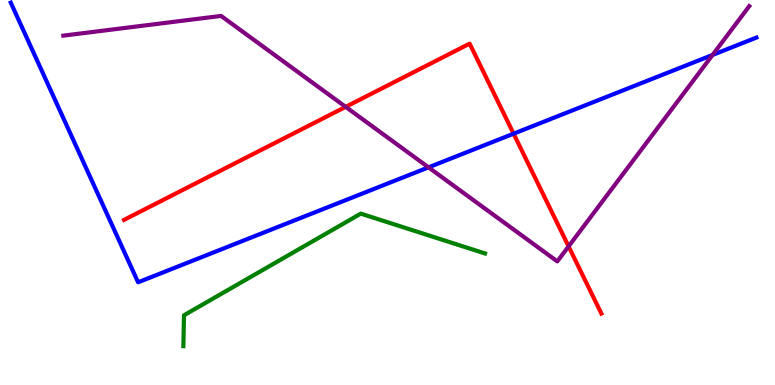[{'lines': ['blue', 'red'], 'intersections': [{'x': 6.63, 'y': 6.53}]}, {'lines': ['green', 'red'], 'intersections': []}, {'lines': ['purple', 'red'], 'intersections': [{'x': 4.46, 'y': 7.22}, {'x': 7.34, 'y': 3.6}]}, {'lines': ['blue', 'green'], 'intersections': []}, {'lines': ['blue', 'purple'], 'intersections': [{'x': 5.53, 'y': 5.65}, {'x': 9.19, 'y': 8.57}]}, {'lines': ['green', 'purple'], 'intersections': []}]